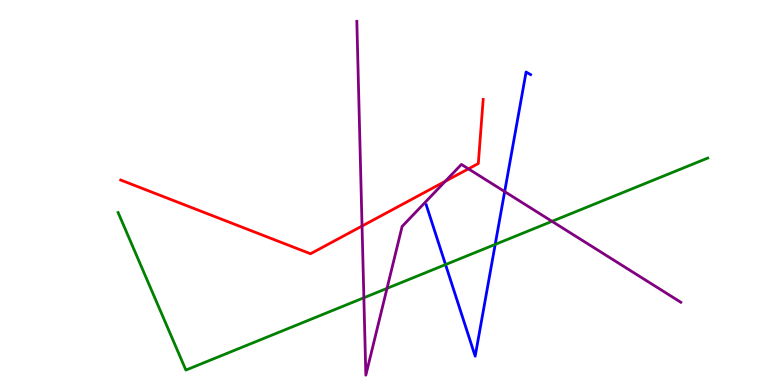[{'lines': ['blue', 'red'], 'intersections': []}, {'lines': ['green', 'red'], 'intersections': []}, {'lines': ['purple', 'red'], 'intersections': [{'x': 4.67, 'y': 4.13}, {'x': 5.75, 'y': 5.29}, {'x': 6.04, 'y': 5.61}]}, {'lines': ['blue', 'green'], 'intersections': [{'x': 5.75, 'y': 3.13}, {'x': 6.39, 'y': 3.65}]}, {'lines': ['blue', 'purple'], 'intersections': [{'x': 6.51, 'y': 5.02}]}, {'lines': ['green', 'purple'], 'intersections': [{'x': 4.7, 'y': 2.27}, {'x': 4.99, 'y': 2.51}, {'x': 7.12, 'y': 4.25}]}]